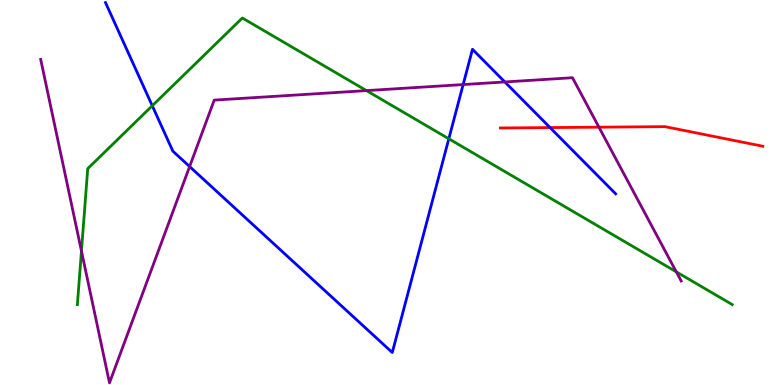[{'lines': ['blue', 'red'], 'intersections': [{'x': 7.1, 'y': 6.69}]}, {'lines': ['green', 'red'], 'intersections': []}, {'lines': ['purple', 'red'], 'intersections': [{'x': 7.73, 'y': 6.7}]}, {'lines': ['blue', 'green'], 'intersections': [{'x': 1.96, 'y': 7.25}, {'x': 5.79, 'y': 6.4}]}, {'lines': ['blue', 'purple'], 'intersections': [{'x': 2.45, 'y': 5.67}, {'x': 5.98, 'y': 7.8}, {'x': 6.51, 'y': 7.87}]}, {'lines': ['green', 'purple'], 'intersections': [{'x': 1.05, 'y': 3.48}, {'x': 4.73, 'y': 7.65}, {'x': 8.73, 'y': 2.94}]}]